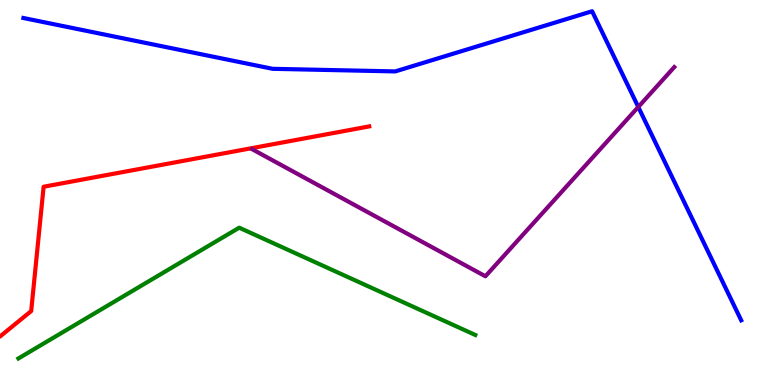[{'lines': ['blue', 'red'], 'intersections': []}, {'lines': ['green', 'red'], 'intersections': []}, {'lines': ['purple', 'red'], 'intersections': []}, {'lines': ['blue', 'green'], 'intersections': []}, {'lines': ['blue', 'purple'], 'intersections': [{'x': 8.24, 'y': 7.22}]}, {'lines': ['green', 'purple'], 'intersections': []}]